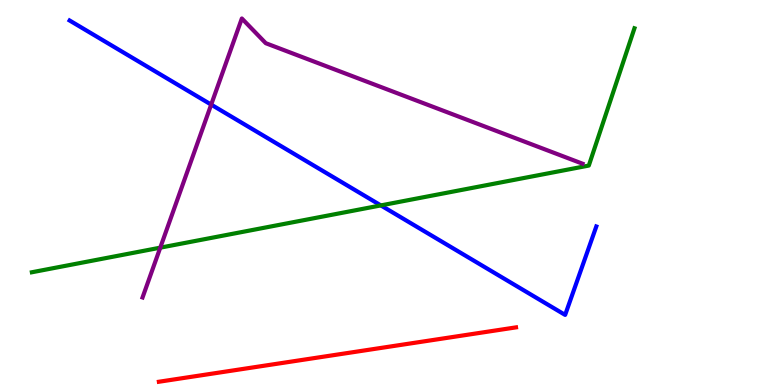[{'lines': ['blue', 'red'], 'intersections': []}, {'lines': ['green', 'red'], 'intersections': []}, {'lines': ['purple', 'red'], 'intersections': []}, {'lines': ['blue', 'green'], 'intersections': [{'x': 4.91, 'y': 4.66}]}, {'lines': ['blue', 'purple'], 'intersections': [{'x': 2.73, 'y': 7.28}]}, {'lines': ['green', 'purple'], 'intersections': [{'x': 2.07, 'y': 3.57}]}]